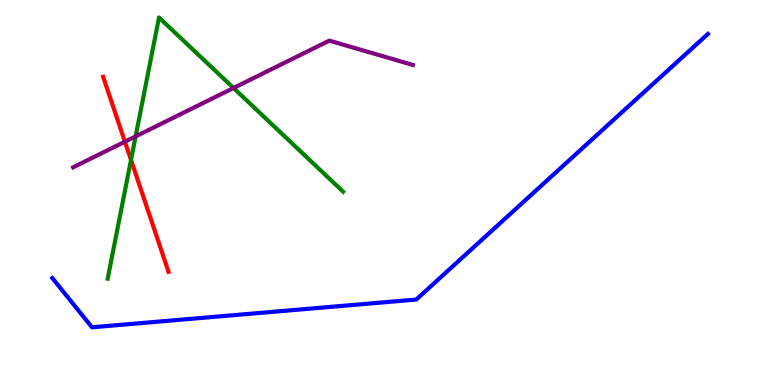[{'lines': ['blue', 'red'], 'intersections': []}, {'lines': ['green', 'red'], 'intersections': [{'x': 1.69, 'y': 5.85}]}, {'lines': ['purple', 'red'], 'intersections': [{'x': 1.61, 'y': 6.32}]}, {'lines': ['blue', 'green'], 'intersections': []}, {'lines': ['blue', 'purple'], 'intersections': []}, {'lines': ['green', 'purple'], 'intersections': [{'x': 1.75, 'y': 6.46}, {'x': 3.01, 'y': 7.71}]}]